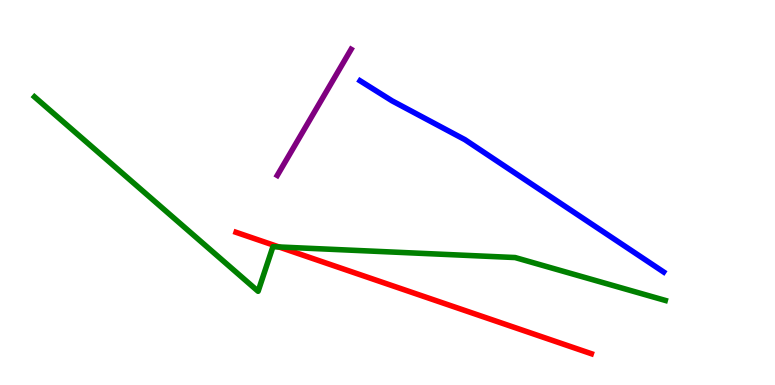[{'lines': ['blue', 'red'], 'intersections': []}, {'lines': ['green', 'red'], 'intersections': [{'x': 3.6, 'y': 3.59}]}, {'lines': ['purple', 'red'], 'intersections': []}, {'lines': ['blue', 'green'], 'intersections': []}, {'lines': ['blue', 'purple'], 'intersections': []}, {'lines': ['green', 'purple'], 'intersections': []}]